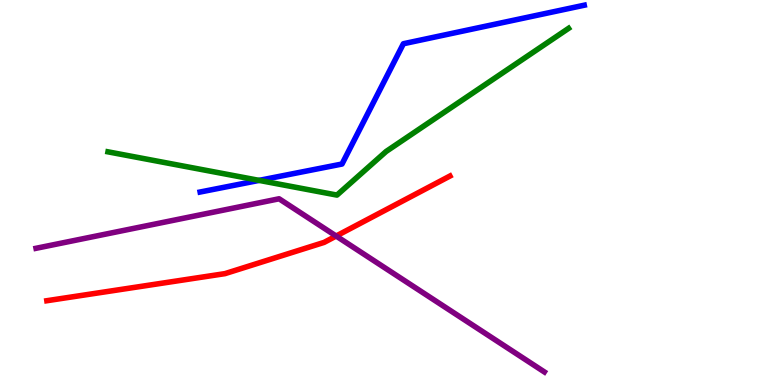[{'lines': ['blue', 'red'], 'intersections': []}, {'lines': ['green', 'red'], 'intersections': []}, {'lines': ['purple', 'red'], 'intersections': [{'x': 4.34, 'y': 3.87}]}, {'lines': ['blue', 'green'], 'intersections': [{'x': 3.34, 'y': 5.31}]}, {'lines': ['blue', 'purple'], 'intersections': []}, {'lines': ['green', 'purple'], 'intersections': []}]